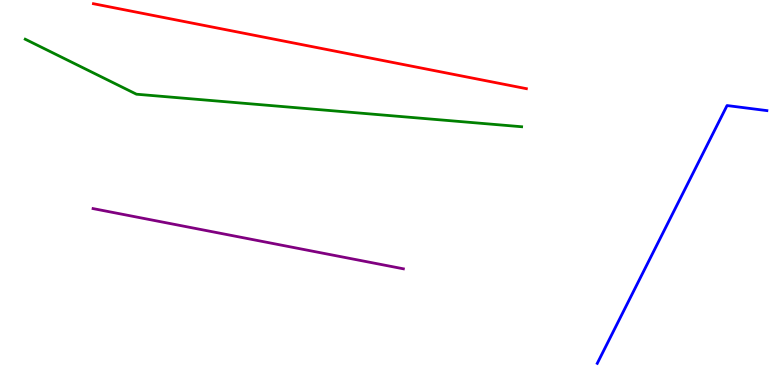[{'lines': ['blue', 'red'], 'intersections': []}, {'lines': ['green', 'red'], 'intersections': []}, {'lines': ['purple', 'red'], 'intersections': []}, {'lines': ['blue', 'green'], 'intersections': []}, {'lines': ['blue', 'purple'], 'intersections': []}, {'lines': ['green', 'purple'], 'intersections': []}]